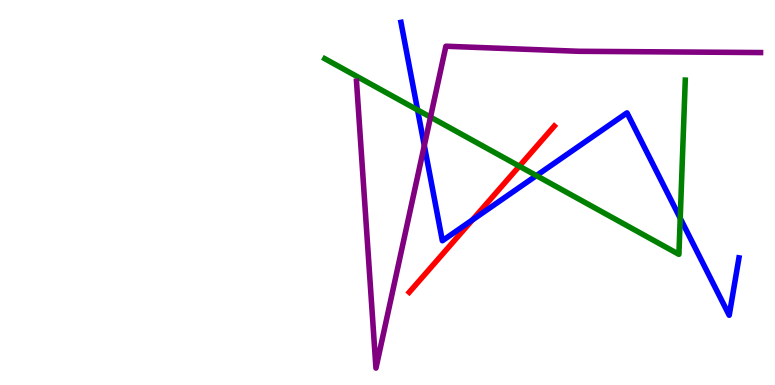[{'lines': ['blue', 'red'], 'intersections': [{'x': 6.1, 'y': 4.29}]}, {'lines': ['green', 'red'], 'intersections': [{'x': 6.7, 'y': 5.68}]}, {'lines': ['purple', 'red'], 'intersections': []}, {'lines': ['blue', 'green'], 'intersections': [{'x': 5.39, 'y': 7.14}, {'x': 6.92, 'y': 5.44}, {'x': 8.78, 'y': 4.33}]}, {'lines': ['blue', 'purple'], 'intersections': [{'x': 5.48, 'y': 6.22}]}, {'lines': ['green', 'purple'], 'intersections': [{'x': 5.55, 'y': 6.96}]}]